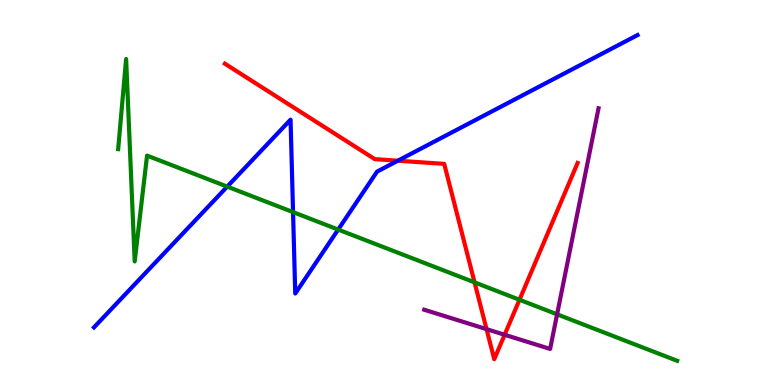[{'lines': ['blue', 'red'], 'intersections': [{'x': 5.13, 'y': 5.83}]}, {'lines': ['green', 'red'], 'intersections': [{'x': 6.12, 'y': 2.67}, {'x': 6.7, 'y': 2.21}]}, {'lines': ['purple', 'red'], 'intersections': [{'x': 6.28, 'y': 1.45}, {'x': 6.51, 'y': 1.3}]}, {'lines': ['blue', 'green'], 'intersections': [{'x': 2.93, 'y': 5.15}, {'x': 3.78, 'y': 4.49}, {'x': 4.36, 'y': 4.04}]}, {'lines': ['blue', 'purple'], 'intersections': []}, {'lines': ['green', 'purple'], 'intersections': [{'x': 7.19, 'y': 1.84}]}]